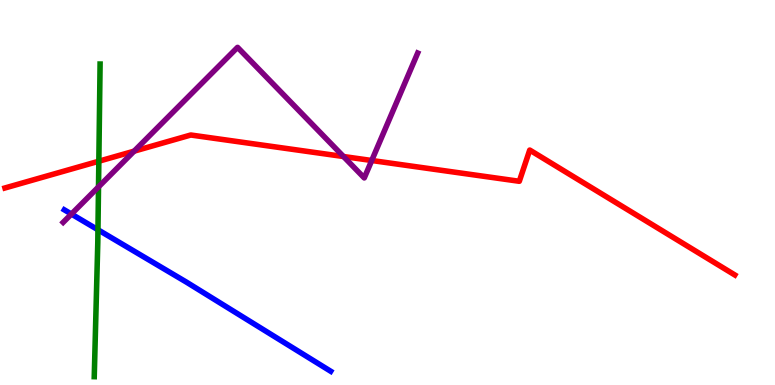[{'lines': ['blue', 'red'], 'intersections': []}, {'lines': ['green', 'red'], 'intersections': [{'x': 1.28, 'y': 5.81}]}, {'lines': ['purple', 'red'], 'intersections': [{'x': 1.73, 'y': 6.07}, {'x': 4.43, 'y': 5.93}, {'x': 4.8, 'y': 5.83}]}, {'lines': ['blue', 'green'], 'intersections': [{'x': 1.26, 'y': 4.03}]}, {'lines': ['blue', 'purple'], 'intersections': [{'x': 0.922, 'y': 4.44}]}, {'lines': ['green', 'purple'], 'intersections': [{'x': 1.27, 'y': 5.15}]}]